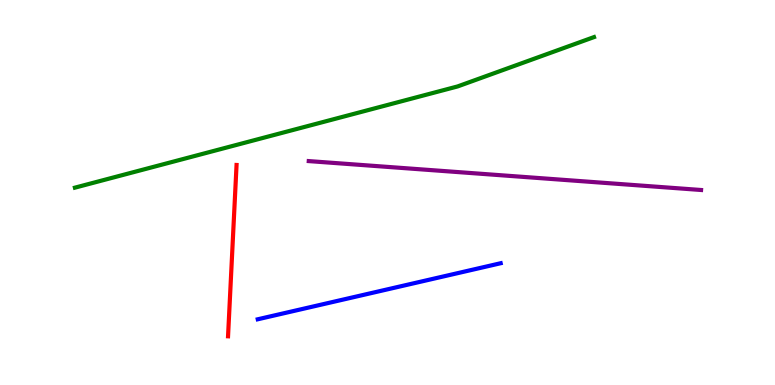[{'lines': ['blue', 'red'], 'intersections': []}, {'lines': ['green', 'red'], 'intersections': []}, {'lines': ['purple', 'red'], 'intersections': []}, {'lines': ['blue', 'green'], 'intersections': []}, {'lines': ['blue', 'purple'], 'intersections': []}, {'lines': ['green', 'purple'], 'intersections': []}]